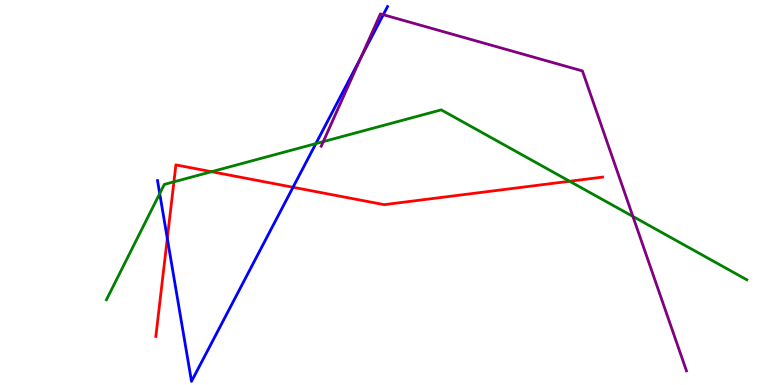[{'lines': ['blue', 'red'], 'intersections': [{'x': 2.16, 'y': 3.81}, {'x': 3.78, 'y': 5.14}]}, {'lines': ['green', 'red'], 'intersections': [{'x': 2.24, 'y': 5.28}, {'x': 2.73, 'y': 5.54}, {'x': 7.35, 'y': 5.29}]}, {'lines': ['purple', 'red'], 'intersections': []}, {'lines': ['blue', 'green'], 'intersections': [{'x': 2.06, 'y': 4.97}, {'x': 4.08, 'y': 6.27}]}, {'lines': ['blue', 'purple'], 'intersections': [{'x': 4.66, 'y': 8.51}, {'x': 4.95, 'y': 9.62}]}, {'lines': ['green', 'purple'], 'intersections': [{'x': 4.17, 'y': 6.32}, {'x': 8.17, 'y': 4.38}]}]